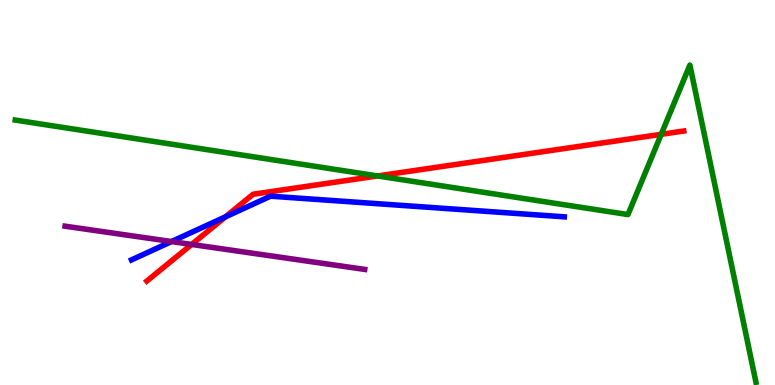[{'lines': ['blue', 'red'], 'intersections': [{'x': 2.91, 'y': 4.37}]}, {'lines': ['green', 'red'], 'intersections': [{'x': 4.87, 'y': 5.43}, {'x': 8.53, 'y': 6.51}]}, {'lines': ['purple', 'red'], 'intersections': [{'x': 2.47, 'y': 3.65}]}, {'lines': ['blue', 'green'], 'intersections': []}, {'lines': ['blue', 'purple'], 'intersections': [{'x': 2.21, 'y': 3.73}]}, {'lines': ['green', 'purple'], 'intersections': []}]